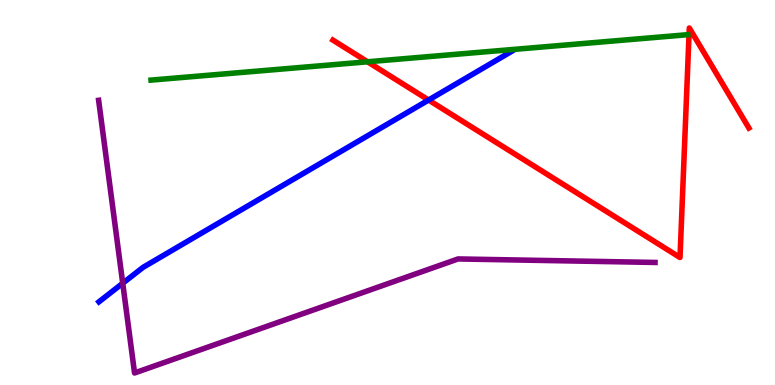[{'lines': ['blue', 'red'], 'intersections': [{'x': 5.53, 'y': 7.4}]}, {'lines': ['green', 'red'], 'intersections': [{'x': 4.74, 'y': 8.4}]}, {'lines': ['purple', 'red'], 'intersections': []}, {'lines': ['blue', 'green'], 'intersections': []}, {'lines': ['blue', 'purple'], 'intersections': [{'x': 1.58, 'y': 2.64}]}, {'lines': ['green', 'purple'], 'intersections': []}]